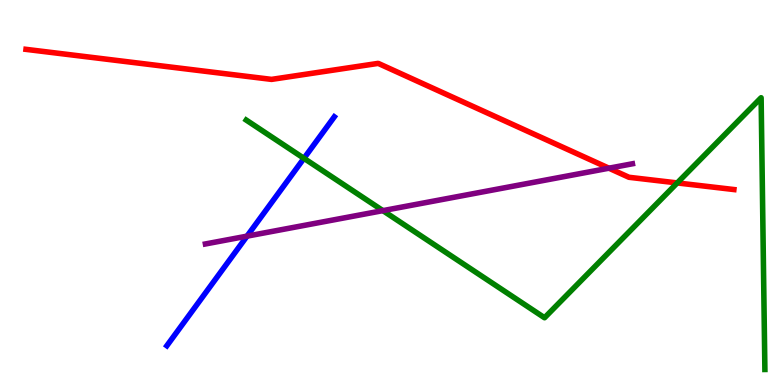[{'lines': ['blue', 'red'], 'intersections': []}, {'lines': ['green', 'red'], 'intersections': [{'x': 8.74, 'y': 5.25}]}, {'lines': ['purple', 'red'], 'intersections': [{'x': 7.86, 'y': 5.63}]}, {'lines': ['blue', 'green'], 'intersections': [{'x': 3.92, 'y': 5.89}]}, {'lines': ['blue', 'purple'], 'intersections': [{'x': 3.19, 'y': 3.87}]}, {'lines': ['green', 'purple'], 'intersections': [{'x': 4.94, 'y': 4.53}]}]